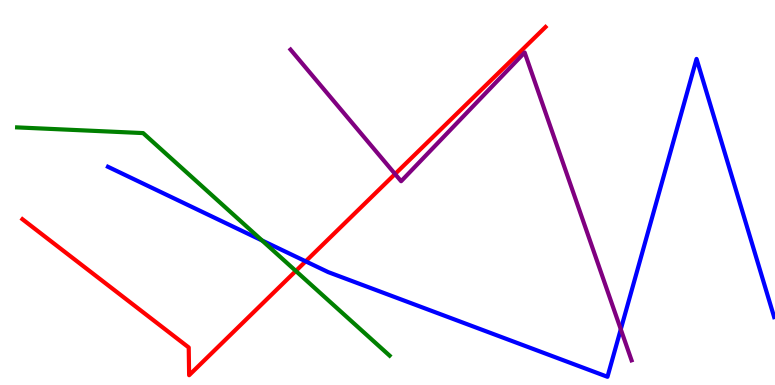[{'lines': ['blue', 'red'], 'intersections': [{'x': 3.94, 'y': 3.21}]}, {'lines': ['green', 'red'], 'intersections': [{'x': 3.82, 'y': 2.96}]}, {'lines': ['purple', 'red'], 'intersections': [{'x': 5.1, 'y': 5.48}]}, {'lines': ['blue', 'green'], 'intersections': [{'x': 3.38, 'y': 3.75}]}, {'lines': ['blue', 'purple'], 'intersections': [{'x': 8.01, 'y': 1.45}]}, {'lines': ['green', 'purple'], 'intersections': []}]